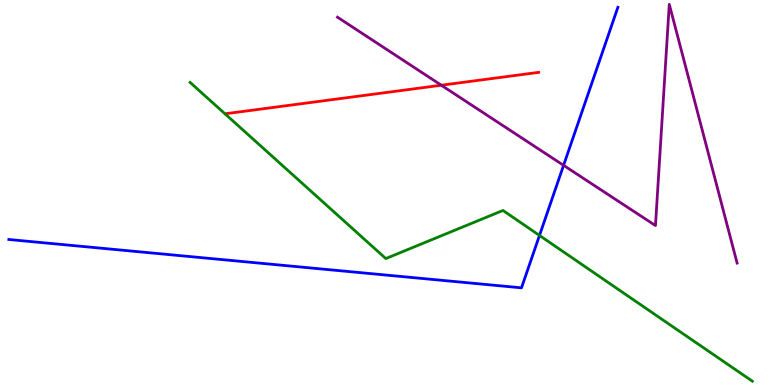[{'lines': ['blue', 'red'], 'intersections': []}, {'lines': ['green', 'red'], 'intersections': []}, {'lines': ['purple', 'red'], 'intersections': [{'x': 5.69, 'y': 7.79}]}, {'lines': ['blue', 'green'], 'intersections': [{'x': 6.96, 'y': 3.88}]}, {'lines': ['blue', 'purple'], 'intersections': [{'x': 7.27, 'y': 5.71}]}, {'lines': ['green', 'purple'], 'intersections': []}]